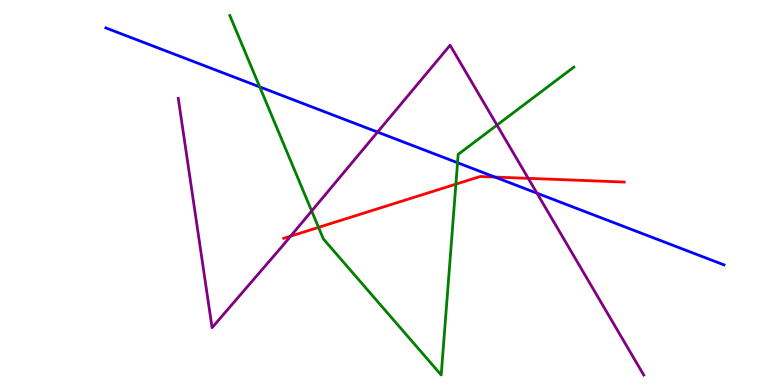[{'lines': ['blue', 'red'], 'intersections': [{'x': 6.39, 'y': 5.4}]}, {'lines': ['green', 'red'], 'intersections': [{'x': 4.11, 'y': 4.09}, {'x': 5.88, 'y': 5.22}]}, {'lines': ['purple', 'red'], 'intersections': [{'x': 3.75, 'y': 3.87}, {'x': 6.82, 'y': 5.37}]}, {'lines': ['blue', 'green'], 'intersections': [{'x': 3.35, 'y': 7.74}, {'x': 5.9, 'y': 5.77}]}, {'lines': ['blue', 'purple'], 'intersections': [{'x': 4.87, 'y': 6.57}, {'x': 6.93, 'y': 4.98}]}, {'lines': ['green', 'purple'], 'intersections': [{'x': 4.02, 'y': 4.52}, {'x': 6.41, 'y': 6.75}]}]